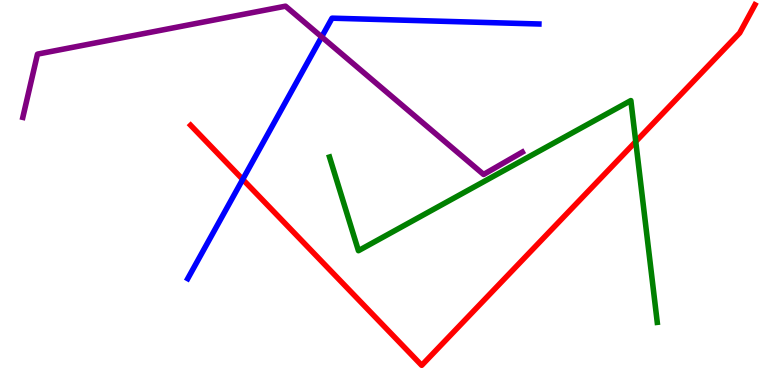[{'lines': ['blue', 'red'], 'intersections': [{'x': 3.13, 'y': 5.34}]}, {'lines': ['green', 'red'], 'intersections': [{'x': 8.2, 'y': 6.32}]}, {'lines': ['purple', 'red'], 'intersections': []}, {'lines': ['blue', 'green'], 'intersections': []}, {'lines': ['blue', 'purple'], 'intersections': [{'x': 4.15, 'y': 9.04}]}, {'lines': ['green', 'purple'], 'intersections': []}]